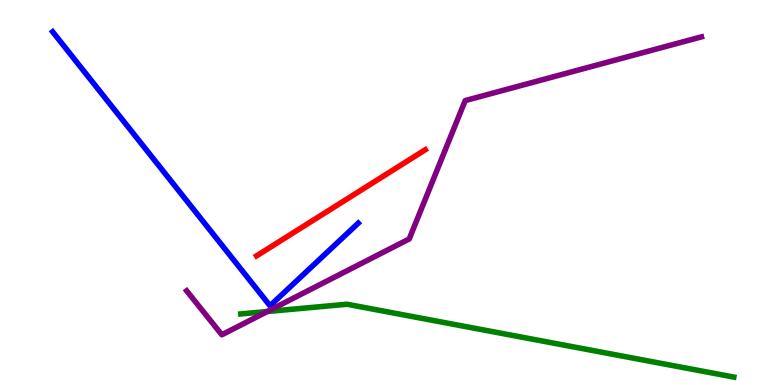[{'lines': ['blue', 'red'], 'intersections': []}, {'lines': ['green', 'red'], 'intersections': []}, {'lines': ['purple', 'red'], 'intersections': []}, {'lines': ['blue', 'green'], 'intersections': []}, {'lines': ['blue', 'purple'], 'intersections': []}, {'lines': ['green', 'purple'], 'intersections': [{'x': 3.45, 'y': 1.91}]}]